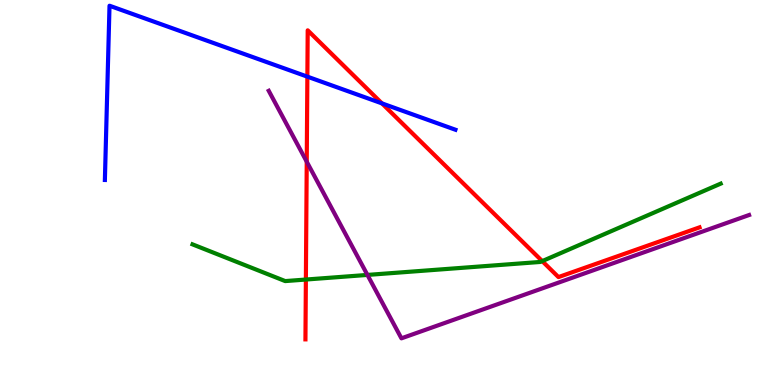[{'lines': ['blue', 'red'], 'intersections': [{'x': 3.97, 'y': 8.01}, {'x': 4.93, 'y': 7.31}]}, {'lines': ['green', 'red'], 'intersections': [{'x': 3.95, 'y': 2.74}, {'x': 7.0, 'y': 3.22}]}, {'lines': ['purple', 'red'], 'intersections': [{'x': 3.96, 'y': 5.8}]}, {'lines': ['blue', 'green'], 'intersections': []}, {'lines': ['blue', 'purple'], 'intersections': []}, {'lines': ['green', 'purple'], 'intersections': [{'x': 4.74, 'y': 2.86}]}]